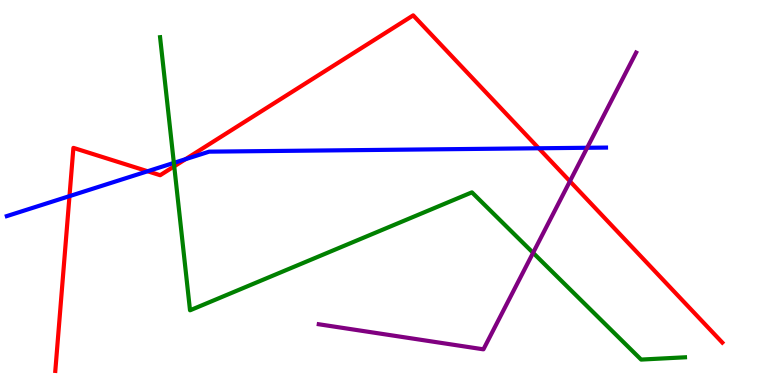[{'lines': ['blue', 'red'], 'intersections': [{'x': 0.897, 'y': 4.91}, {'x': 1.9, 'y': 5.55}, {'x': 2.39, 'y': 5.87}, {'x': 6.95, 'y': 6.15}]}, {'lines': ['green', 'red'], 'intersections': [{'x': 2.25, 'y': 5.68}]}, {'lines': ['purple', 'red'], 'intersections': [{'x': 7.35, 'y': 5.29}]}, {'lines': ['blue', 'green'], 'intersections': [{'x': 2.24, 'y': 5.77}]}, {'lines': ['blue', 'purple'], 'intersections': [{'x': 7.58, 'y': 6.16}]}, {'lines': ['green', 'purple'], 'intersections': [{'x': 6.88, 'y': 3.43}]}]